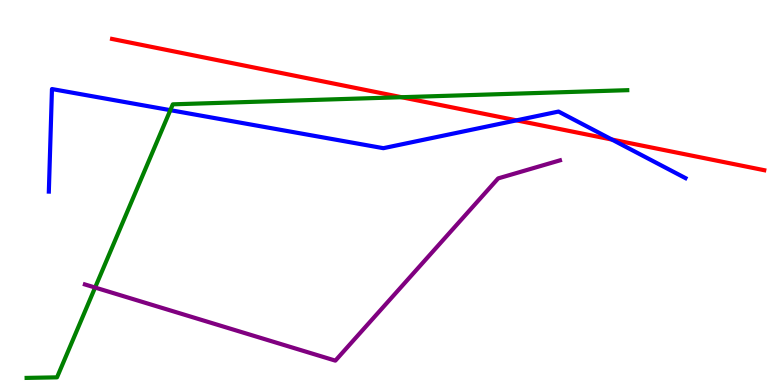[{'lines': ['blue', 'red'], 'intersections': [{'x': 6.66, 'y': 6.87}, {'x': 7.9, 'y': 6.38}]}, {'lines': ['green', 'red'], 'intersections': [{'x': 5.18, 'y': 7.48}]}, {'lines': ['purple', 'red'], 'intersections': []}, {'lines': ['blue', 'green'], 'intersections': [{'x': 2.2, 'y': 7.14}]}, {'lines': ['blue', 'purple'], 'intersections': []}, {'lines': ['green', 'purple'], 'intersections': [{'x': 1.23, 'y': 2.53}]}]